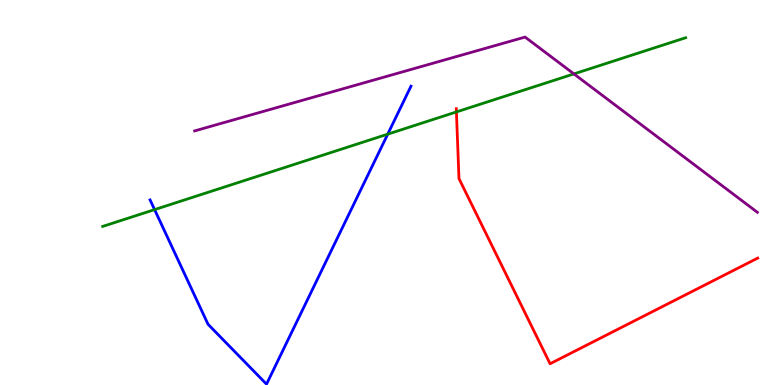[{'lines': ['blue', 'red'], 'intersections': []}, {'lines': ['green', 'red'], 'intersections': [{'x': 5.89, 'y': 7.09}]}, {'lines': ['purple', 'red'], 'intersections': []}, {'lines': ['blue', 'green'], 'intersections': [{'x': 1.99, 'y': 4.56}, {'x': 5.0, 'y': 6.52}]}, {'lines': ['blue', 'purple'], 'intersections': []}, {'lines': ['green', 'purple'], 'intersections': [{'x': 7.41, 'y': 8.08}]}]